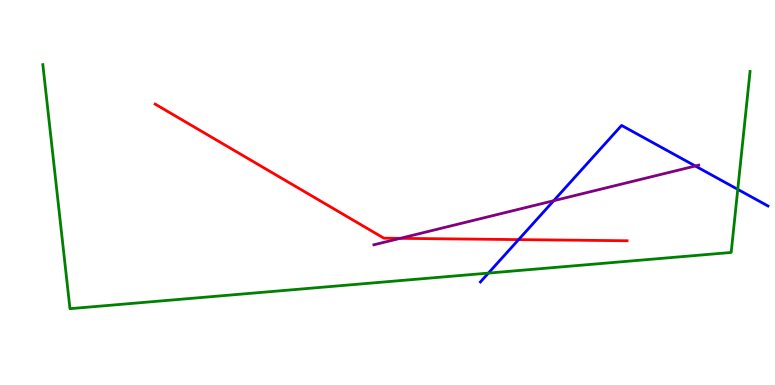[{'lines': ['blue', 'red'], 'intersections': [{'x': 6.69, 'y': 3.78}]}, {'lines': ['green', 'red'], 'intersections': []}, {'lines': ['purple', 'red'], 'intersections': [{'x': 5.16, 'y': 3.81}]}, {'lines': ['blue', 'green'], 'intersections': [{'x': 6.3, 'y': 2.91}, {'x': 9.52, 'y': 5.08}]}, {'lines': ['blue', 'purple'], 'intersections': [{'x': 7.14, 'y': 4.79}, {'x': 8.97, 'y': 5.69}]}, {'lines': ['green', 'purple'], 'intersections': []}]